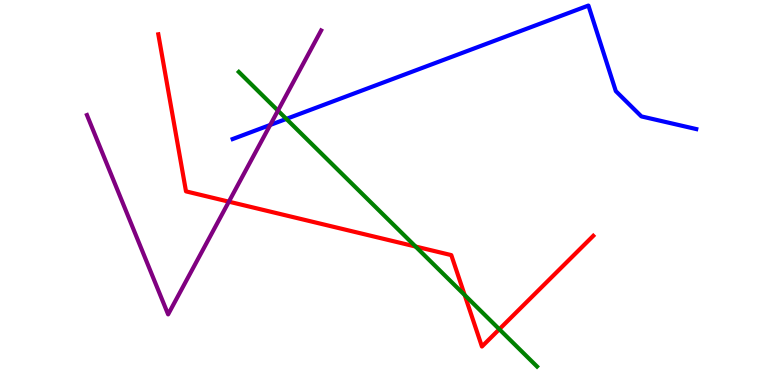[{'lines': ['blue', 'red'], 'intersections': []}, {'lines': ['green', 'red'], 'intersections': [{'x': 5.36, 'y': 3.6}, {'x': 6.0, 'y': 2.34}, {'x': 6.44, 'y': 1.45}]}, {'lines': ['purple', 'red'], 'intersections': [{'x': 2.95, 'y': 4.76}]}, {'lines': ['blue', 'green'], 'intersections': [{'x': 3.69, 'y': 6.91}]}, {'lines': ['blue', 'purple'], 'intersections': [{'x': 3.49, 'y': 6.75}]}, {'lines': ['green', 'purple'], 'intersections': [{'x': 3.59, 'y': 7.13}]}]